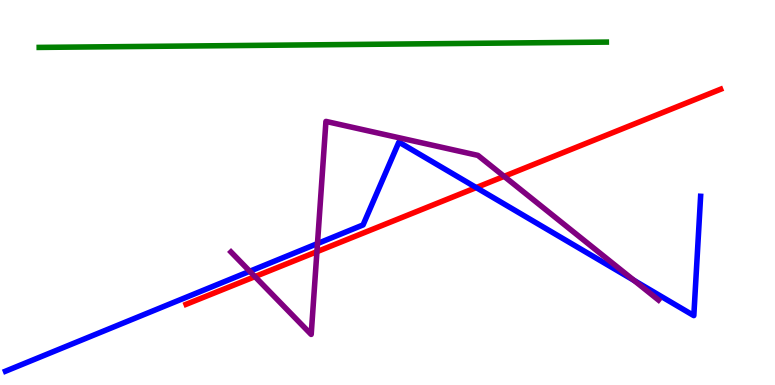[{'lines': ['blue', 'red'], 'intersections': [{'x': 6.14, 'y': 5.13}]}, {'lines': ['green', 'red'], 'intersections': []}, {'lines': ['purple', 'red'], 'intersections': [{'x': 3.29, 'y': 2.82}, {'x': 4.09, 'y': 3.46}, {'x': 6.5, 'y': 5.42}]}, {'lines': ['blue', 'green'], 'intersections': []}, {'lines': ['blue', 'purple'], 'intersections': [{'x': 3.22, 'y': 2.95}, {'x': 4.1, 'y': 3.67}, {'x': 8.18, 'y': 2.72}]}, {'lines': ['green', 'purple'], 'intersections': []}]